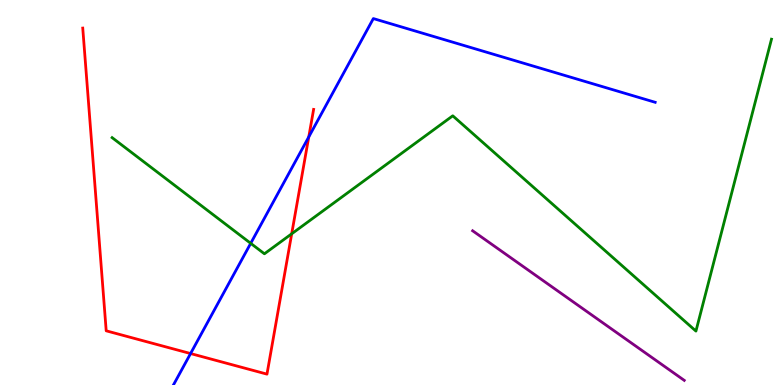[{'lines': ['blue', 'red'], 'intersections': [{'x': 2.46, 'y': 0.817}, {'x': 3.98, 'y': 6.44}]}, {'lines': ['green', 'red'], 'intersections': [{'x': 3.76, 'y': 3.93}]}, {'lines': ['purple', 'red'], 'intersections': []}, {'lines': ['blue', 'green'], 'intersections': [{'x': 3.23, 'y': 3.68}]}, {'lines': ['blue', 'purple'], 'intersections': []}, {'lines': ['green', 'purple'], 'intersections': []}]